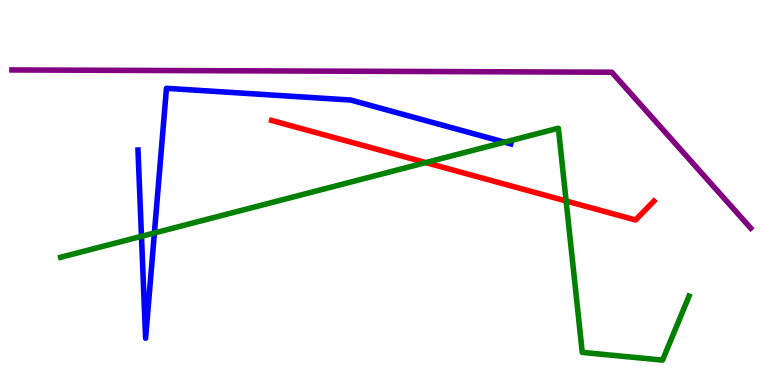[{'lines': ['blue', 'red'], 'intersections': []}, {'lines': ['green', 'red'], 'intersections': [{'x': 5.49, 'y': 5.78}, {'x': 7.3, 'y': 4.78}]}, {'lines': ['purple', 'red'], 'intersections': []}, {'lines': ['blue', 'green'], 'intersections': [{'x': 1.83, 'y': 3.86}, {'x': 1.99, 'y': 3.95}, {'x': 6.51, 'y': 6.31}]}, {'lines': ['blue', 'purple'], 'intersections': []}, {'lines': ['green', 'purple'], 'intersections': []}]